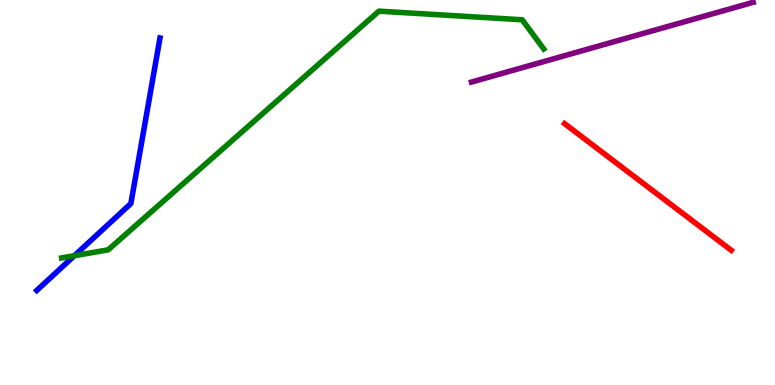[{'lines': ['blue', 'red'], 'intersections': []}, {'lines': ['green', 'red'], 'intersections': []}, {'lines': ['purple', 'red'], 'intersections': []}, {'lines': ['blue', 'green'], 'intersections': [{'x': 0.96, 'y': 3.36}]}, {'lines': ['blue', 'purple'], 'intersections': []}, {'lines': ['green', 'purple'], 'intersections': []}]